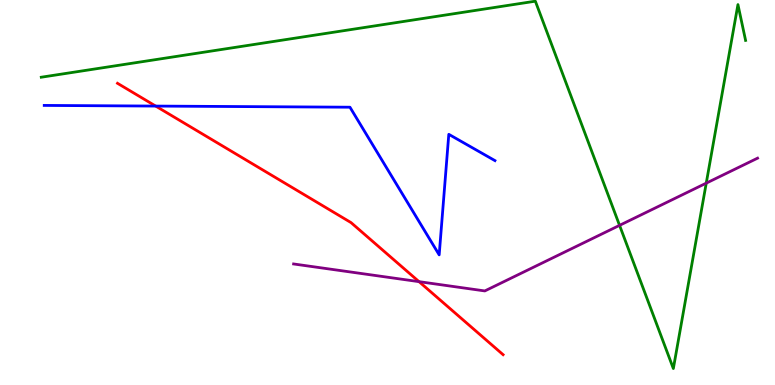[{'lines': ['blue', 'red'], 'intersections': [{'x': 2.01, 'y': 7.24}]}, {'lines': ['green', 'red'], 'intersections': []}, {'lines': ['purple', 'red'], 'intersections': [{'x': 5.41, 'y': 2.68}]}, {'lines': ['blue', 'green'], 'intersections': []}, {'lines': ['blue', 'purple'], 'intersections': []}, {'lines': ['green', 'purple'], 'intersections': [{'x': 7.99, 'y': 4.15}, {'x': 9.11, 'y': 5.24}]}]